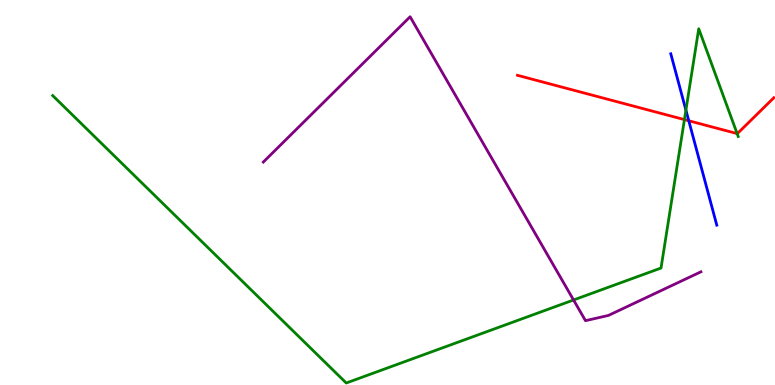[{'lines': ['blue', 'red'], 'intersections': [{'x': 8.89, 'y': 6.86}]}, {'lines': ['green', 'red'], 'intersections': [{'x': 8.83, 'y': 6.89}, {'x': 9.51, 'y': 6.53}]}, {'lines': ['purple', 'red'], 'intersections': []}, {'lines': ['blue', 'green'], 'intersections': [{'x': 8.85, 'y': 7.14}]}, {'lines': ['blue', 'purple'], 'intersections': []}, {'lines': ['green', 'purple'], 'intersections': [{'x': 7.4, 'y': 2.21}]}]